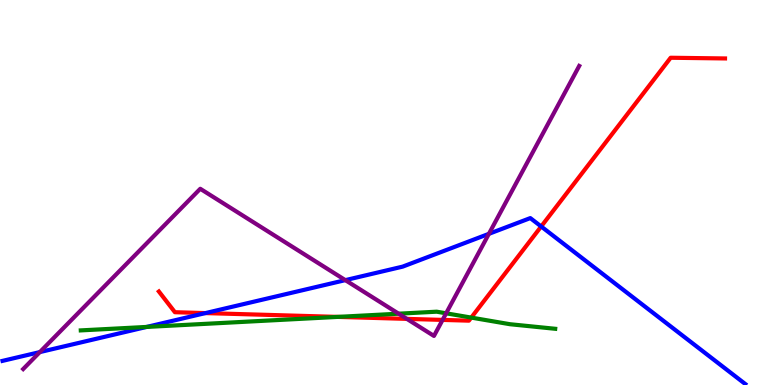[{'lines': ['blue', 'red'], 'intersections': [{'x': 2.65, 'y': 1.87}, {'x': 6.98, 'y': 4.12}]}, {'lines': ['green', 'red'], 'intersections': [{'x': 4.36, 'y': 1.77}, {'x': 6.08, 'y': 1.75}]}, {'lines': ['purple', 'red'], 'intersections': [{'x': 5.25, 'y': 1.72}, {'x': 5.71, 'y': 1.69}]}, {'lines': ['blue', 'green'], 'intersections': [{'x': 1.89, 'y': 1.51}]}, {'lines': ['blue', 'purple'], 'intersections': [{'x': 0.514, 'y': 0.855}, {'x': 4.46, 'y': 2.72}, {'x': 6.31, 'y': 3.93}]}, {'lines': ['green', 'purple'], 'intersections': [{'x': 5.14, 'y': 1.85}, {'x': 5.76, 'y': 1.86}]}]